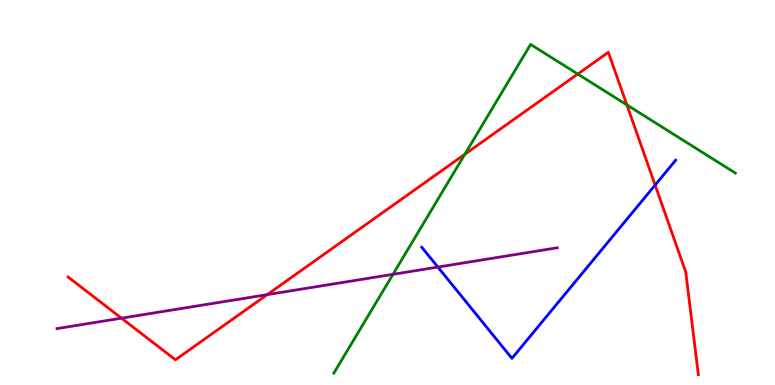[{'lines': ['blue', 'red'], 'intersections': [{'x': 8.45, 'y': 5.19}]}, {'lines': ['green', 'red'], 'intersections': [{'x': 6.0, 'y': 5.99}, {'x': 7.45, 'y': 8.08}, {'x': 8.09, 'y': 7.27}]}, {'lines': ['purple', 'red'], 'intersections': [{'x': 1.57, 'y': 1.74}, {'x': 3.45, 'y': 2.35}]}, {'lines': ['blue', 'green'], 'intersections': []}, {'lines': ['blue', 'purple'], 'intersections': [{'x': 5.65, 'y': 3.06}]}, {'lines': ['green', 'purple'], 'intersections': [{'x': 5.07, 'y': 2.87}]}]